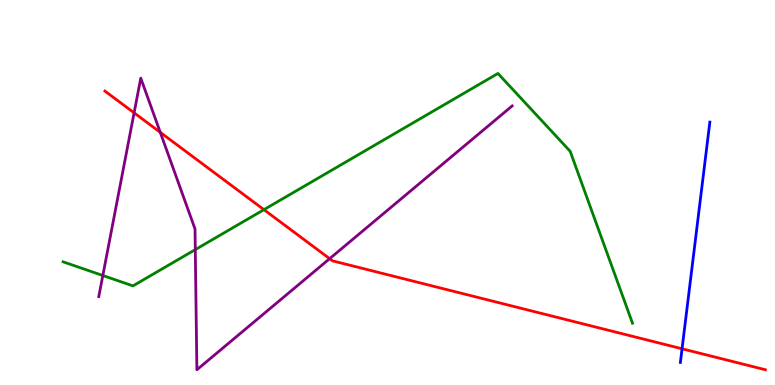[{'lines': ['blue', 'red'], 'intersections': [{'x': 8.8, 'y': 0.941}]}, {'lines': ['green', 'red'], 'intersections': [{'x': 3.41, 'y': 4.55}]}, {'lines': ['purple', 'red'], 'intersections': [{'x': 1.73, 'y': 7.07}, {'x': 2.07, 'y': 6.56}, {'x': 4.25, 'y': 3.28}]}, {'lines': ['blue', 'green'], 'intersections': []}, {'lines': ['blue', 'purple'], 'intersections': []}, {'lines': ['green', 'purple'], 'intersections': [{'x': 1.33, 'y': 2.84}, {'x': 2.52, 'y': 3.52}]}]